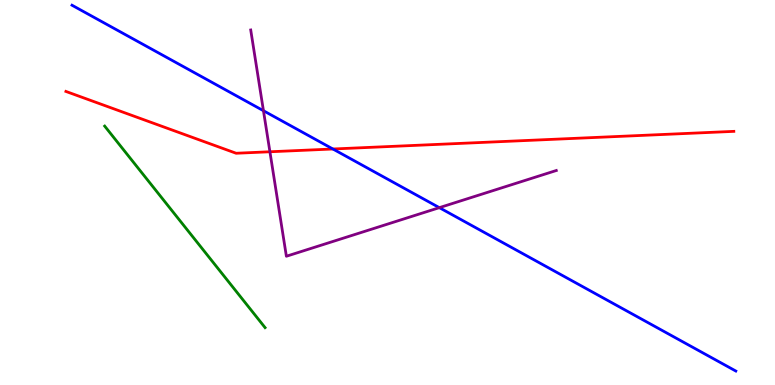[{'lines': ['blue', 'red'], 'intersections': [{'x': 4.3, 'y': 6.13}]}, {'lines': ['green', 'red'], 'intersections': []}, {'lines': ['purple', 'red'], 'intersections': [{'x': 3.48, 'y': 6.06}]}, {'lines': ['blue', 'green'], 'intersections': []}, {'lines': ['blue', 'purple'], 'intersections': [{'x': 3.4, 'y': 7.12}, {'x': 5.67, 'y': 4.61}]}, {'lines': ['green', 'purple'], 'intersections': []}]